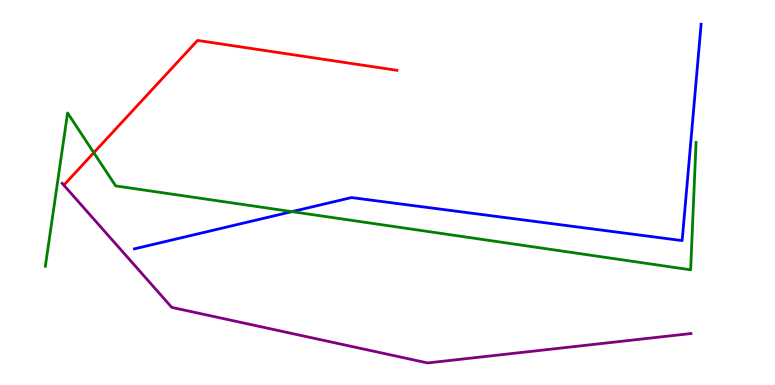[{'lines': ['blue', 'red'], 'intersections': []}, {'lines': ['green', 'red'], 'intersections': [{'x': 1.21, 'y': 6.03}]}, {'lines': ['purple', 'red'], 'intersections': []}, {'lines': ['blue', 'green'], 'intersections': [{'x': 3.77, 'y': 4.5}]}, {'lines': ['blue', 'purple'], 'intersections': []}, {'lines': ['green', 'purple'], 'intersections': []}]